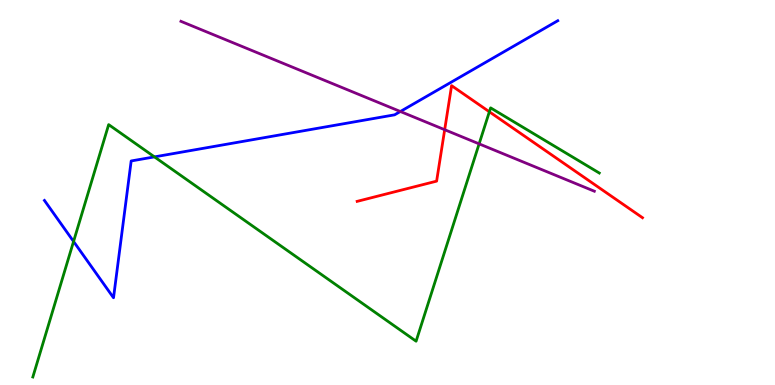[{'lines': ['blue', 'red'], 'intersections': []}, {'lines': ['green', 'red'], 'intersections': [{'x': 6.31, 'y': 7.1}]}, {'lines': ['purple', 'red'], 'intersections': [{'x': 5.74, 'y': 6.63}]}, {'lines': ['blue', 'green'], 'intersections': [{'x': 0.949, 'y': 3.73}, {'x': 1.99, 'y': 5.93}]}, {'lines': ['blue', 'purple'], 'intersections': [{'x': 5.17, 'y': 7.1}]}, {'lines': ['green', 'purple'], 'intersections': [{'x': 6.18, 'y': 6.26}]}]